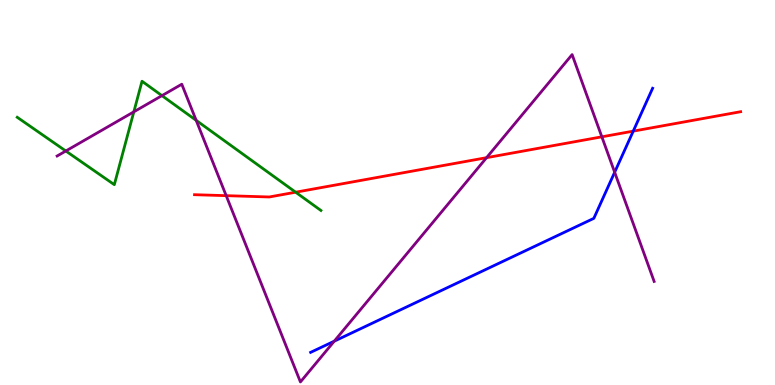[{'lines': ['blue', 'red'], 'intersections': [{'x': 8.17, 'y': 6.59}]}, {'lines': ['green', 'red'], 'intersections': [{'x': 3.81, 'y': 5.01}]}, {'lines': ['purple', 'red'], 'intersections': [{'x': 2.92, 'y': 4.92}, {'x': 6.28, 'y': 5.9}, {'x': 7.77, 'y': 6.45}]}, {'lines': ['blue', 'green'], 'intersections': []}, {'lines': ['blue', 'purple'], 'intersections': [{'x': 4.31, 'y': 1.14}, {'x': 7.93, 'y': 5.53}]}, {'lines': ['green', 'purple'], 'intersections': [{'x': 0.849, 'y': 6.08}, {'x': 1.73, 'y': 7.1}, {'x': 2.09, 'y': 7.52}, {'x': 2.53, 'y': 6.87}]}]